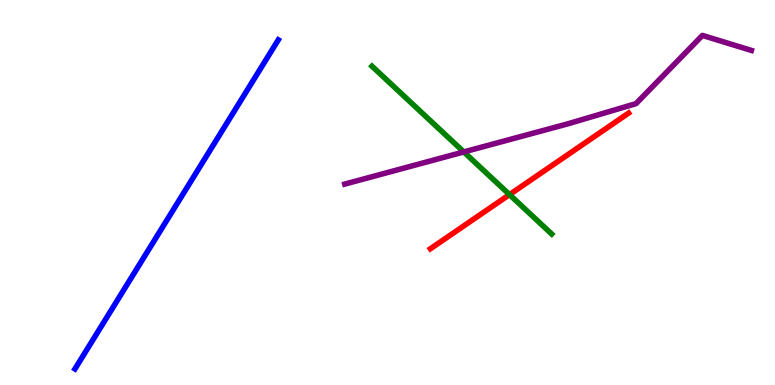[{'lines': ['blue', 'red'], 'intersections': []}, {'lines': ['green', 'red'], 'intersections': [{'x': 6.57, 'y': 4.95}]}, {'lines': ['purple', 'red'], 'intersections': []}, {'lines': ['blue', 'green'], 'intersections': []}, {'lines': ['blue', 'purple'], 'intersections': []}, {'lines': ['green', 'purple'], 'intersections': [{'x': 5.98, 'y': 6.05}]}]